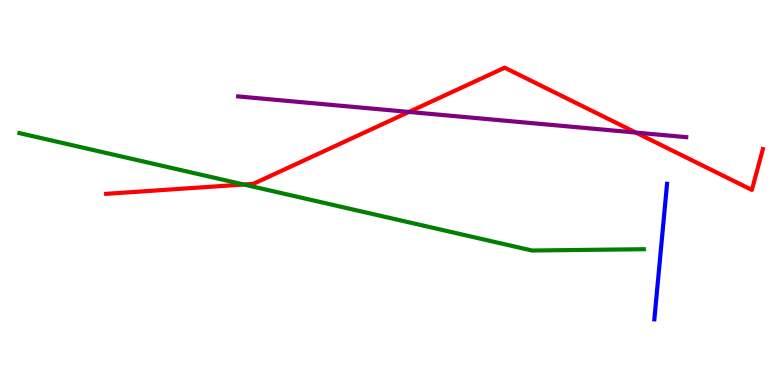[{'lines': ['blue', 'red'], 'intersections': []}, {'lines': ['green', 'red'], 'intersections': [{'x': 3.15, 'y': 5.21}]}, {'lines': ['purple', 'red'], 'intersections': [{'x': 5.28, 'y': 7.09}, {'x': 8.21, 'y': 6.56}]}, {'lines': ['blue', 'green'], 'intersections': []}, {'lines': ['blue', 'purple'], 'intersections': []}, {'lines': ['green', 'purple'], 'intersections': []}]